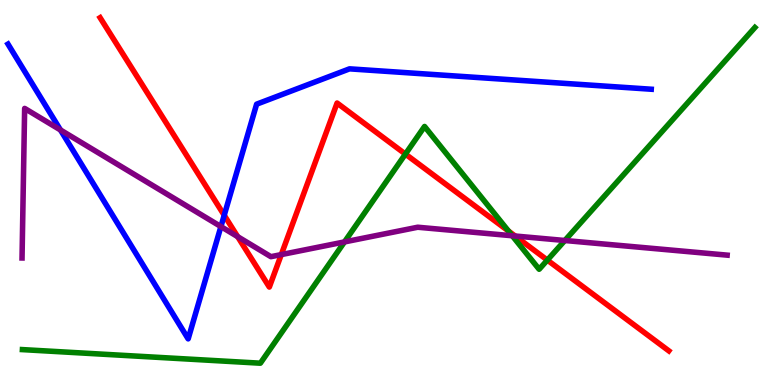[{'lines': ['blue', 'red'], 'intersections': [{'x': 2.89, 'y': 4.41}]}, {'lines': ['green', 'red'], 'intersections': [{'x': 5.23, 'y': 6.0}, {'x': 6.56, 'y': 4.0}, {'x': 7.06, 'y': 3.24}]}, {'lines': ['purple', 'red'], 'intersections': [{'x': 3.07, 'y': 3.85}, {'x': 3.63, 'y': 3.39}, {'x': 6.65, 'y': 3.87}]}, {'lines': ['blue', 'green'], 'intersections': []}, {'lines': ['blue', 'purple'], 'intersections': [{'x': 0.78, 'y': 6.62}, {'x': 2.85, 'y': 4.11}]}, {'lines': ['green', 'purple'], 'intersections': [{'x': 4.44, 'y': 3.72}, {'x': 6.61, 'y': 3.88}, {'x': 7.29, 'y': 3.75}]}]